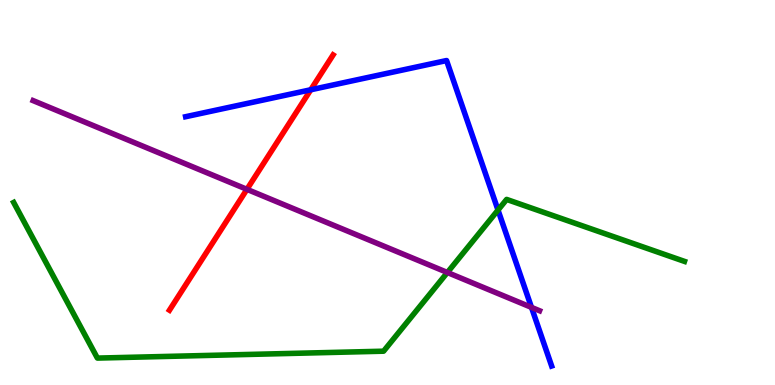[{'lines': ['blue', 'red'], 'intersections': [{'x': 4.01, 'y': 7.67}]}, {'lines': ['green', 'red'], 'intersections': []}, {'lines': ['purple', 'red'], 'intersections': [{'x': 3.19, 'y': 5.08}]}, {'lines': ['blue', 'green'], 'intersections': [{'x': 6.43, 'y': 4.54}]}, {'lines': ['blue', 'purple'], 'intersections': [{'x': 6.86, 'y': 2.02}]}, {'lines': ['green', 'purple'], 'intersections': [{'x': 5.77, 'y': 2.92}]}]